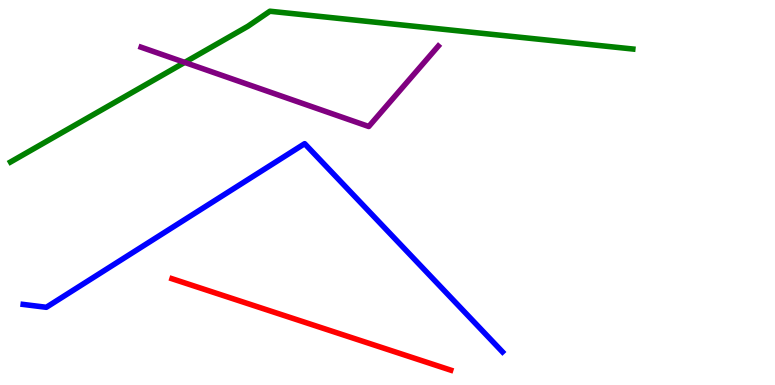[{'lines': ['blue', 'red'], 'intersections': []}, {'lines': ['green', 'red'], 'intersections': []}, {'lines': ['purple', 'red'], 'intersections': []}, {'lines': ['blue', 'green'], 'intersections': []}, {'lines': ['blue', 'purple'], 'intersections': []}, {'lines': ['green', 'purple'], 'intersections': [{'x': 2.38, 'y': 8.38}]}]